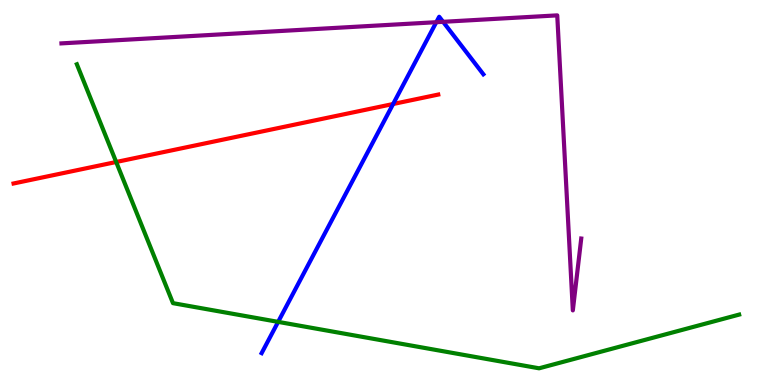[{'lines': ['blue', 'red'], 'intersections': [{'x': 5.07, 'y': 7.3}]}, {'lines': ['green', 'red'], 'intersections': [{'x': 1.5, 'y': 5.79}]}, {'lines': ['purple', 'red'], 'intersections': []}, {'lines': ['blue', 'green'], 'intersections': [{'x': 3.59, 'y': 1.64}]}, {'lines': ['blue', 'purple'], 'intersections': [{'x': 5.63, 'y': 9.42}, {'x': 5.72, 'y': 9.43}]}, {'lines': ['green', 'purple'], 'intersections': []}]